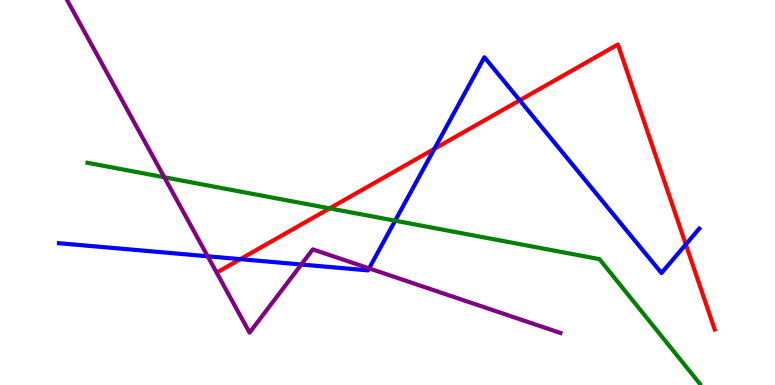[{'lines': ['blue', 'red'], 'intersections': [{'x': 3.1, 'y': 3.27}, {'x': 5.61, 'y': 6.13}, {'x': 6.71, 'y': 7.39}, {'x': 8.85, 'y': 3.65}]}, {'lines': ['green', 'red'], 'intersections': [{'x': 4.25, 'y': 4.59}]}, {'lines': ['purple', 'red'], 'intersections': []}, {'lines': ['blue', 'green'], 'intersections': [{'x': 5.1, 'y': 4.27}]}, {'lines': ['blue', 'purple'], 'intersections': [{'x': 2.68, 'y': 3.34}, {'x': 3.89, 'y': 3.13}, {'x': 4.76, 'y': 3.03}]}, {'lines': ['green', 'purple'], 'intersections': [{'x': 2.12, 'y': 5.4}]}]